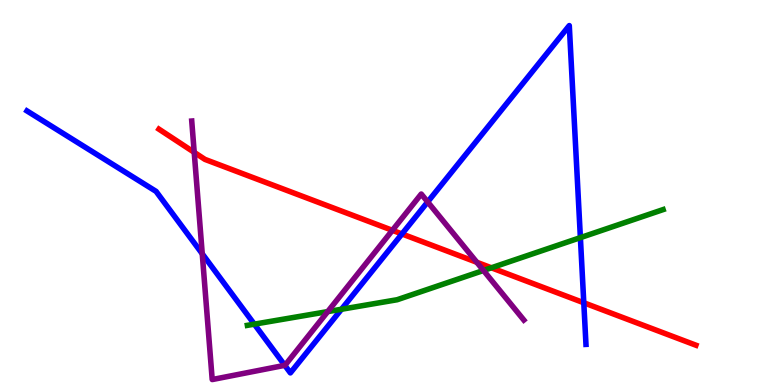[{'lines': ['blue', 'red'], 'intersections': [{'x': 5.19, 'y': 3.92}, {'x': 7.53, 'y': 2.14}]}, {'lines': ['green', 'red'], 'intersections': [{'x': 6.34, 'y': 3.04}]}, {'lines': ['purple', 'red'], 'intersections': [{'x': 2.51, 'y': 6.04}, {'x': 5.06, 'y': 4.02}, {'x': 6.15, 'y': 3.19}]}, {'lines': ['blue', 'green'], 'intersections': [{'x': 3.28, 'y': 1.58}, {'x': 4.41, 'y': 1.97}, {'x': 7.49, 'y': 3.83}]}, {'lines': ['blue', 'purple'], 'intersections': [{'x': 2.61, 'y': 3.41}, {'x': 3.67, 'y': 0.511}, {'x': 5.52, 'y': 4.76}]}, {'lines': ['green', 'purple'], 'intersections': [{'x': 4.23, 'y': 1.91}, {'x': 6.24, 'y': 2.97}]}]